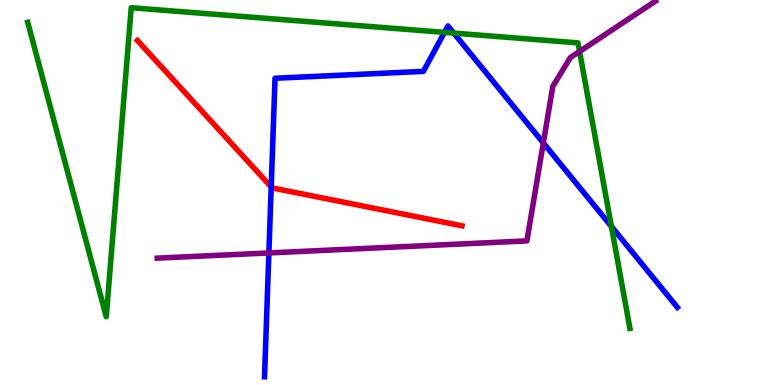[{'lines': ['blue', 'red'], 'intersections': [{'x': 3.5, 'y': 5.14}]}, {'lines': ['green', 'red'], 'intersections': []}, {'lines': ['purple', 'red'], 'intersections': []}, {'lines': ['blue', 'green'], 'intersections': [{'x': 5.73, 'y': 9.16}, {'x': 5.86, 'y': 9.14}, {'x': 7.89, 'y': 4.12}]}, {'lines': ['blue', 'purple'], 'intersections': [{'x': 3.47, 'y': 3.43}, {'x': 7.01, 'y': 6.29}]}, {'lines': ['green', 'purple'], 'intersections': [{'x': 7.48, 'y': 8.66}]}]